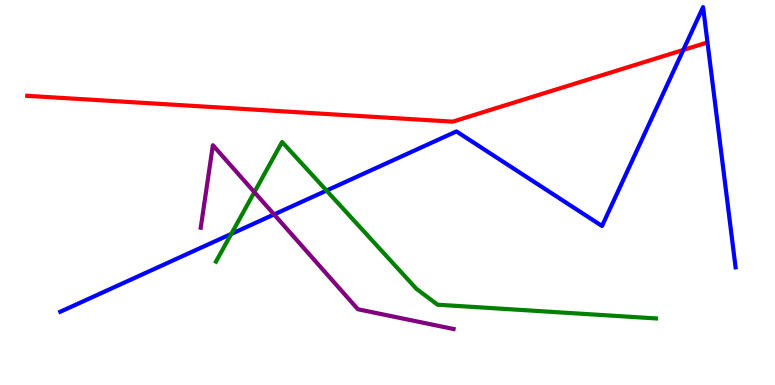[{'lines': ['blue', 'red'], 'intersections': [{'x': 8.82, 'y': 8.7}]}, {'lines': ['green', 'red'], 'intersections': []}, {'lines': ['purple', 'red'], 'intersections': []}, {'lines': ['blue', 'green'], 'intersections': [{'x': 2.98, 'y': 3.92}, {'x': 4.21, 'y': 5.05}]}, {'lines': ['blue', 'purple'], 'intersections': [{'x': 3.54, 'y': 4.43}]}, {'lines': ['green', 'purple'], 'intersections': [{'x': 3.28, 'y': 5.01}]}]